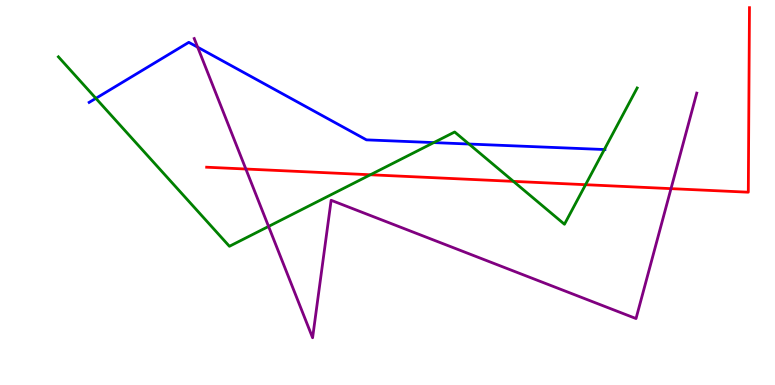[{'lines': ['blue', 'red'], 'intersections': []}, {'lines': ['green', 'red'], 'intersections': [{'x': 4.78, 'y': 5.46}, {'x': 6.62, 'y': 5.29}, {'x': 7.56, 'y': 5.2}]}, {'lines': ['purple', 'red'], 'intersections': [{'x': 3.17, 'y': 5.61}, {'x': 8.66, 'y': 5.1}]}, {'lines': ['blue', 'green'], 'intersections': [{'x': 1.24, 'y': 7.45}, {'x': 5.6, 'y': 6.3}, {'x': 6.05, 'y': 6.26}, {'x': 7.8, 'y': 6.12}]}, {'lines': ['blue', 'purple'], 'intersections': [{'x': 2.55, 'y': 8.77}]}, {'lines': ['green', 'purple'], 'intersections': [{'x': 3.47, 'y': 4.12}]}]